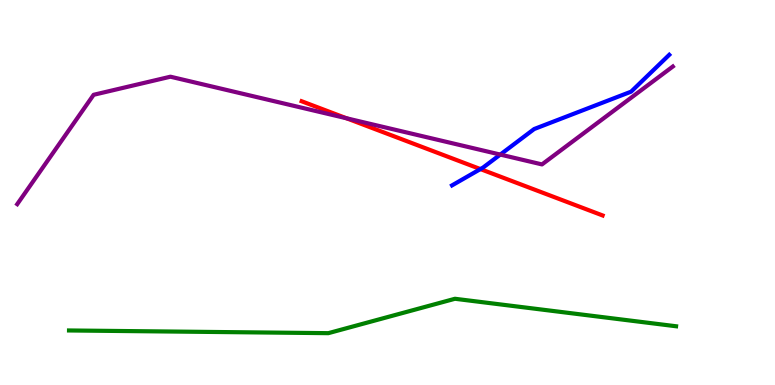[{'lines': ['blue', 'red'], 'intersections': [{'x': 6.2, 'y': 5.61}]}, {'lines': ['green', 'red'], 'intersections': []}, {'lines': ['purple', 'red'], 'intersections': [{'x': 4.47, 'y': 6.93}]}, {'lines': ['blue', 'green'], 'intersections': []}, {'lines': ['blue', 'purple'], 'intersections': [{'x': 6.46, 'y': 5.99}]}, {'lines': ['green', 'purple'], 'intersections': []}]